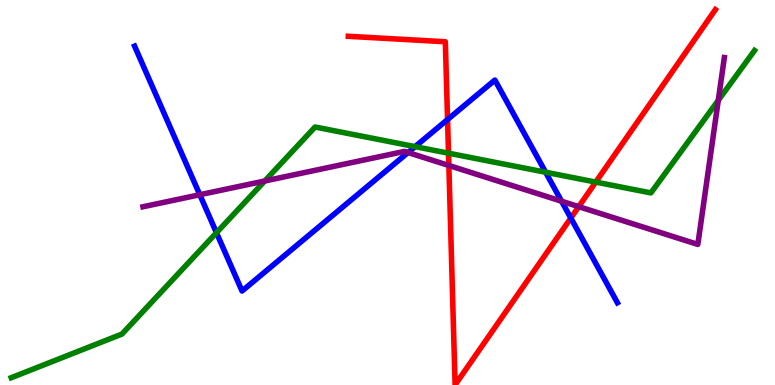[{'lines': ['blue', 'red'], 'intersections': [{'x': 5.77, 'y': 6.89}, {'x': 7.37, 'y': 4.34}]}, {'lines': ['green', 'red'], 'intersections': [{'x': 5.79, 'y': 6.02}, {'x': 7.69, 'y': 5.27}]}, {'lines': ['purple', 'red'], 'intersections': [{'x': 5.79, 'y': 5.7}, {'x': 7.47, 'y': 4.63}]}, {'lines': ['blue', 'green'], 'intersections': [{'x': 2.79, 'y': 3.96}, {'x': 5.36, 'y': 6.19}, {'x': 7.04, 'y': 5.53}]}, {'lines': ['blue', 'purple'], 'intersections': [{'x': 2.58, 'y': 4.94}, {'x': 5.26, 'y': 6.04}, {'x': 7.25, 'y': 4.77}]}, {'lines': ['green', 'purple'], 'intersections': [{'x': 3.42, 'y': 5.3}, {'x': 9.27, 'y': 7.39}]}]